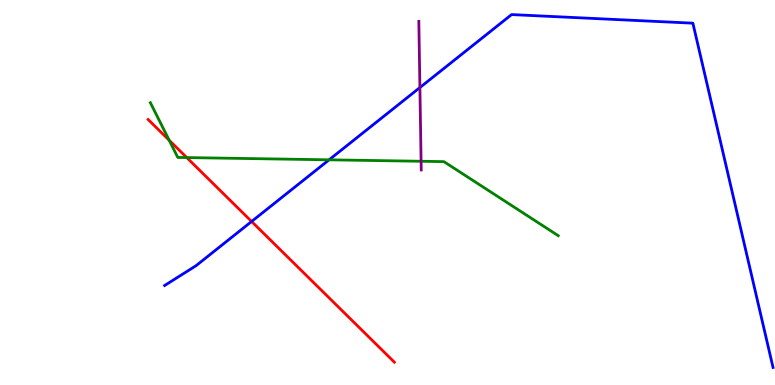[{'lines': ['blue', 'red'], 'intersections': [{'x': 3.25, 'y': 4.25}]}, {'lines': ['green', 'red'], 'intersections': [{'x': 2.18, 'y': 6.36}, {'x': 2.41, 'y': 5.91}]}, {'lines': ['purple', 'red'], 'intersections': []}, {'lines': ['blue', 'green'], 'intersections': [{'x': 4.25, 'y': 5.85}]}, {'lines': ['blue', 'purple'], 'intersections': [{'x': 5.42, 'y': 7.73}]}, {'lines': ['green', 'purple'], 'intersections': [{'x': 5.43, 'y': 5.81}]}]